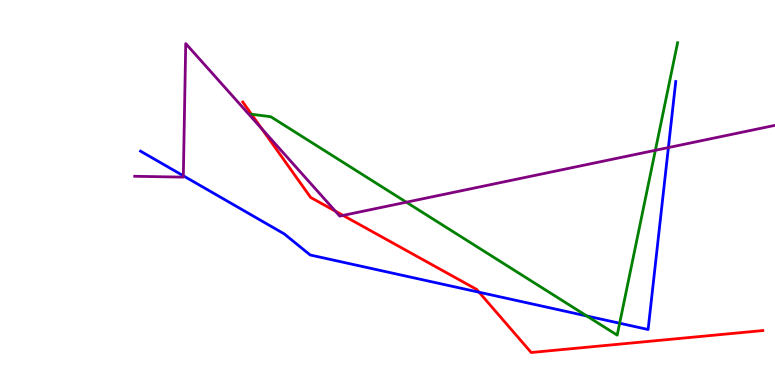[{'lines': ['blue', 'red'], 'intersections': [{'x': 6.18, 'y': 2.41}]}, {'lines': ['green', 'red'], 'intersections': [{'x': 3.24, 'y': 7.03}]}, {'lines': ['purple', 'red'], 'intersections': [{'x': 3.38, 'y': 6.65}, {'x': 4.33, 'y': 4.52}, {'x': 4.43, 'y': 4.41}]}, {'lines': ['blue', 'green'], 'intersections': [{'x': 7.57, 'y': 1.79}, {'x': 8.0, 'y': 1.6}]}, {'lines': ['blue', 'purple'], 'intersections': [{'x': 2.37, 'y': 5.43}, {'x': 8.62, 'y': 6.17}]}, {'lines': ['green', 'purple'], 'intersections': [{'x': 5.24, 'y': 4.75}, {'x': 8.46, 'y': 6.1}]}]